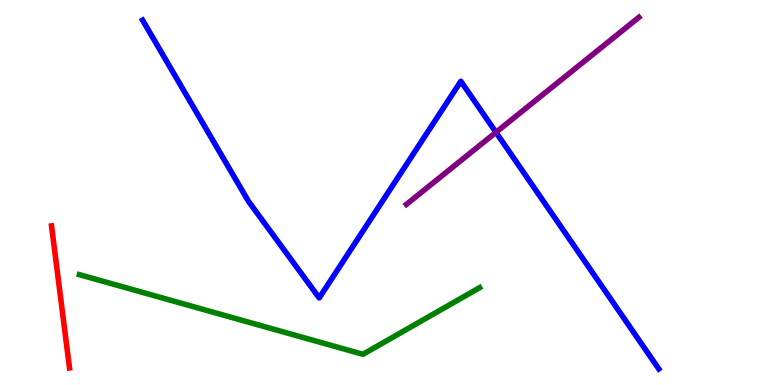[{'lines': ['blue', 'red'], 'intersections': []}, {'lines': ['green', 'red'], 'intersections': []}, {'lines': ['purple', 'red'], 'intersections': []}, {'lines': ['blue', 'green'], 'intersections': []}, {'lines': ['blue', 'purple'], 'intersections': [{'x': 6.4, 'y': 6.56}]}, {'lines': ['green', 'purple'], 'intersections': []}]